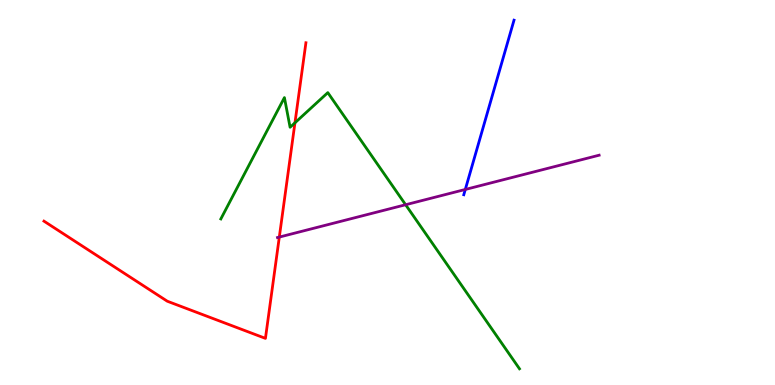[{'lines': ['blue', 'red'], 'intersections': []}, {'lines': ['green', 'red'], 'intersections': [{'x': 3.81, 'y': 6.81}]}, {'lines': ['purple', 'red'], 'intersections': [{'x': 3.6, 'y': 3.84}]}, {'lines': ['blue', 'green'], 'intersections': []}, {'lines': ['blue', 'purple'], 'intersections': [{'x': 6.0, 'y': 5.08}]}, {'lines': ['green', 'purple'], 'intersections': [{'x': 5.23, 'y': 4.68}]}]